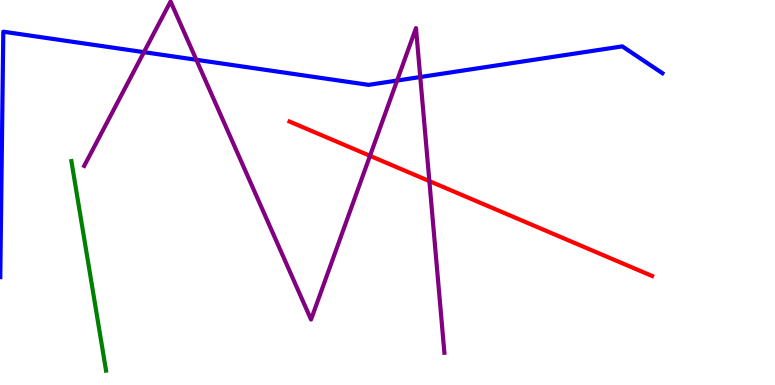[{'lines': ['blue', 'red'], 'intersections': []}, {'lines': ['green', 'red'], 'intersections': []}, {'lines': ['purple', 'red'], 'intersections': [{'x': 4.77, 'y': 5.95}, {'x': 5.54, 'y': 5.3}]}, {'lines': ['blue', 'green'], 'intersections': []}, {'lines': ['blue', 'purple'], 'intersections': [{'x': 1.86, 'y': 8.65}, {'x': 2.53, 'y': 8.45}, {'x': 5.12, 'y': 7.91}, {'x': 5.42, 'y': 8.0}]}, {'lines': ['green', 'purple'], 'intersections': []}]